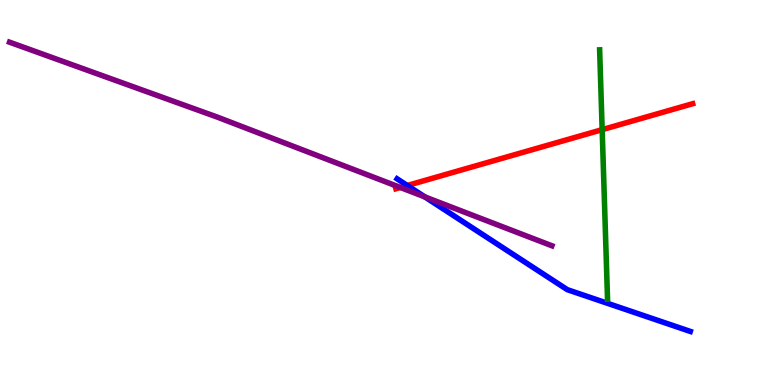[{'lines': ['blue', 'red'], 'intersections': [{'x': 5.26, 'y': 5.18}]}, {'lines': ['green', 'red'], 'intersections': [{'x': 7.77, 'y': 6.63}]}, {'lines': ['purple', 'red'], 'intersections': [{'x': 5.17, 'y': 5.13}]}, {'lines': ['blue', 'green'], 'intersections': []}, {'lines': ['blue', 'purple'], 'intersections': [{'x': 5.48, 'y': 4.89}]}, {'lines': ['green', 'purple'], 'intersections': []}]